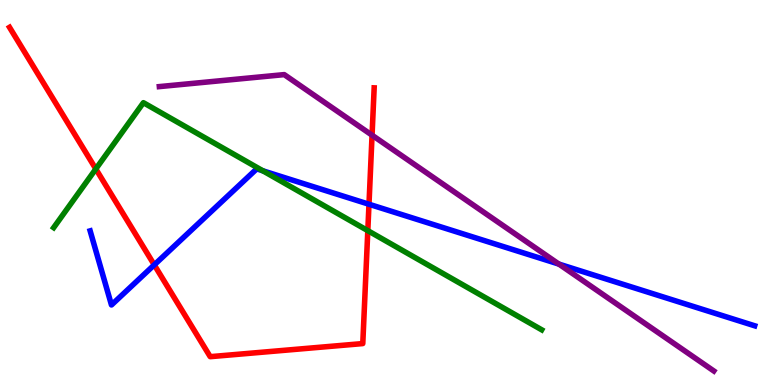[{'lines': ['blue', 'red'], 'intersections': [{'x': 1.99, 'y': 3.12}, {'x': 4.76, 'y': 4.69}]}, {'lines': ['green', 'red'], 'intersections': [{'x': 1.24, 'y': 5.61}, {'x': 4.75, 'y': 4.01}]}, {'lines': ['purple', 'red'], 'intersections': [{'x': 4.8, 'y': 6.49}]}, {'lines': ['blue', 'green'], 'intersections': [{'x': 3.39, 'y': 5.56}]}, {'lines': ['blue', 'purple'], 'intersections': [{'x': 7.21, 'y': 3.14}]}, {'lines': ['green', 'purple'], 'intersections': []}]